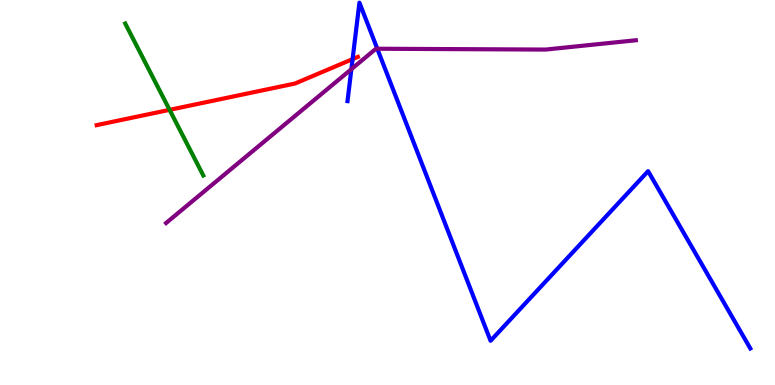[{'lines': ['blue', 'red'], 'intersections': [{'x': 4.55, 'y': 8.46}]}, {'lines': ['green', 'red'], 'intersections': [{'x': 2.19, 'y': 7.15}]}, {'lines': ['purple', 'red'], 'intersections': []}, {'lines': ['blue', 'green'], 'intersections': []}, {'lines': ['blue', 'purple'], 'intersections': [{'x': 4.53, 'y': 8.2}, {'x': 4.87, 'y': 8.73}]}, {'lines': ['green', 'purple'], 'intersections': []}]